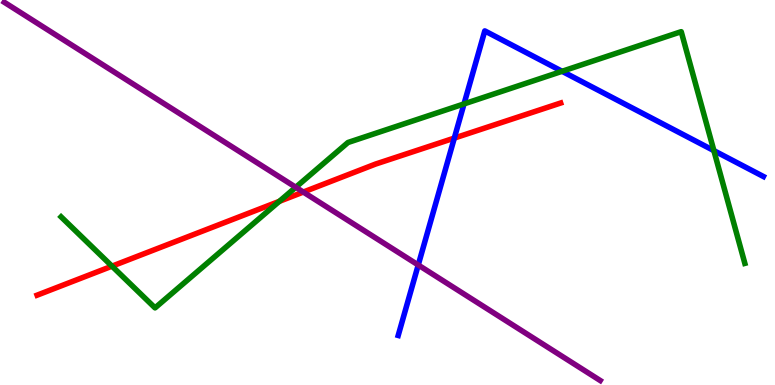[{'lines': ['blue', 'red'], 'intersections': [{'x': 5.86, 'y': 6.41}]}, {'lines': ['green', 'red'], 'intersections': [{'x': 1.45, 'y': 3.09}, {'x': 3.6, 'y': 4.77}]}, {'lines': ['purple', 'red'], 'intersections': [{'x': 3.91, 'y': 5.01}]}, {'lines': ['blue', 'green'], 'intersections': [{'x': 5.99, 'y': 7.3}, {'x': 7.25, 'y': 8.15}, {'x': 9.21, 'y': 6.09}]}, {'lines': ['blue', 'purple'], 'intersections': [{'x': 5.4, 'y': 3.12}]}, {'lines': ['green', 'purple'], 'intersections': [{'x': 3.82, 'y': 5.14}]}]